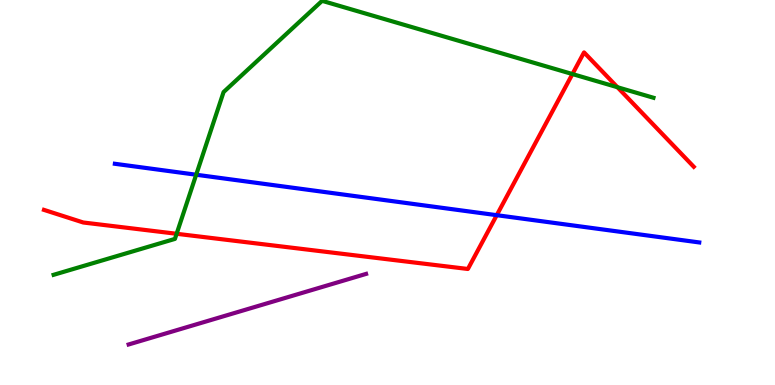[{'lines': ['blue', 'red'], 'intersections': [{'x': 6.41, 'y': 4.41}]}, {'lines': ['green', 'red'], 'intersections': [{'x': 2.28, 'y': 3.93}, {'x': 7.39, 'y': 8.08}, {'x': 7.97, 'y': 7.73}]}, {'lines': ['purple', 'red'], 'intersections': []}, {'lines': ['blue', 'green'], 'intersections': [{'x': 2.53, 'y': 5.46}]}, {'lines': ['blue', 'purple'], 'intersections': []}, {'lines': ['green', 'purple'], 'intersections': []}]